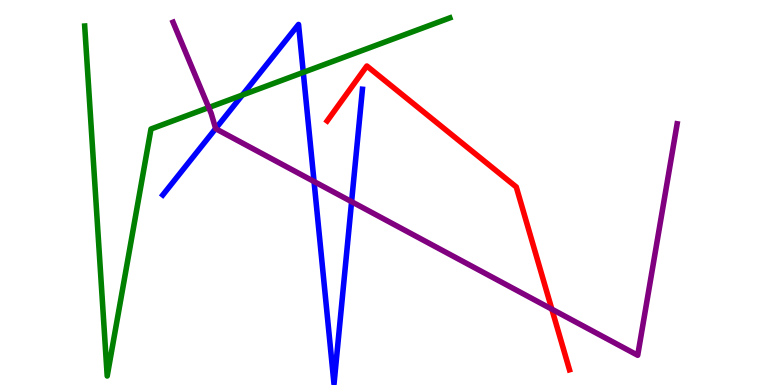[{'lines': ['blue', 'red'], 'intersections': []}, {'lines': ['green', 'red'], 'intersections': []}, {'lines': ['purple', 'red'], 'intersections': [{'x': 7.12, 'y': 1.97}]}, {'lines': ['blue', 'green'], 'intersections': [{'x': 3.13, 'y': 7.53}, {'x': 3.91, 'y': 8.12}]}, {'lines': ['blue', 'purple'], 'intersections': [{'x': 2.78, 'y': 6.66}, {'x': 4.05, 'y': 5.29}, {'x': 4.54, 'y': 4.76}]}, {'lines': ['green', 'purple'], 'intersections': [{'x': 2.69, 'y': 7.21}]}]